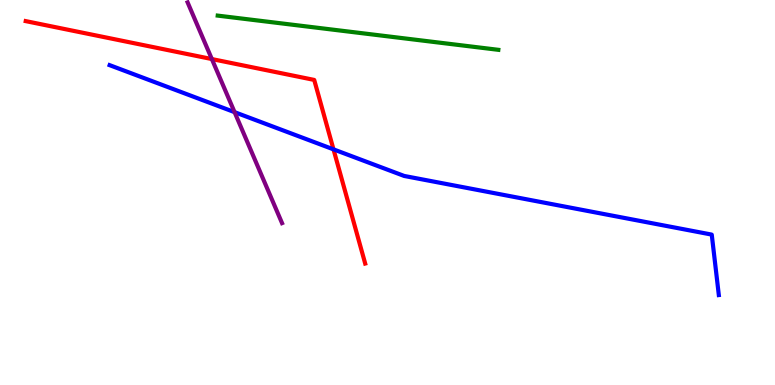[{'lines': ['blue', 'red'], 'intersections': [{'x': 4.3, 'y': 6.12}]}, {'lines': ['green', 'red'], 'intersections': []}, {'lines': ['purple', 'red'], 'intersections': [{'x': 2.73, 'y': 8.47}]}, {'lines': ['blue', 'green'], 'intersections': []}, {'lines': ['blue', 'purple'], 'intersections': [{'x': 3.03, 'y': 7.09}]}, {'lines': ['green', 'purple'], 'intersections': []}]